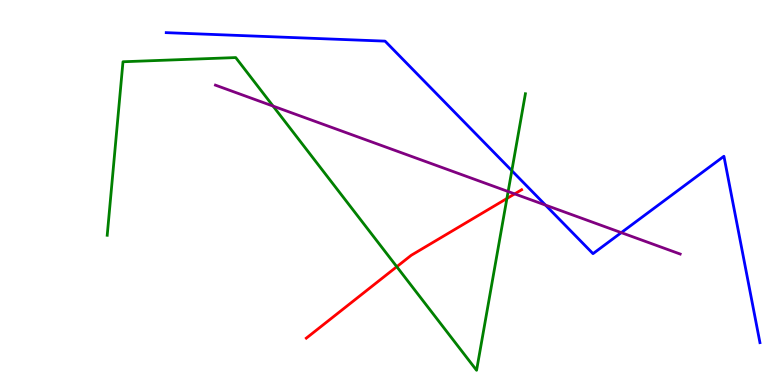[{'lines': ['blue', 'red'], 'intersections': []}, {'lines': ['green', 'red'], 'intersections': [{'x': 5.12, 'y': 3.07}, {'x': 6.54, 'y': 4.84}]}, {'lines': ['purple', 'red'], 'intersections': [{'x': 6.64, 'y': 4.96}]}, {'lines': ['blue', 'green'], 'intersections': [{'x': 6.6, 'y': 5.57}]}, {'lines': ['blue', 'purple'], 'intersections': [{'x': 7.04, 'y': 4.67}, {'x': 8.02, 'y': 3.96}]}, {'lines': ['green', 'purple'], 'intersections': [{'x': 3.52, 'y': 7.24}, {'x': 6.56, 'y': 5.03}]}]